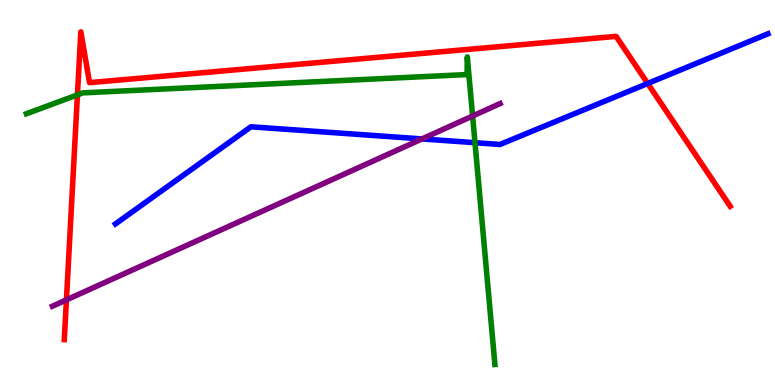[{'lines': ['blue', 'red'], 'intersections': [{'x': 8.36, 'y': 7.83}]}, {'lines': ['green', 'red'], 'intersections': [{'x': 0.999, 'y': 7.54}]}, {'lines': ['purple', 'red'], 'intersections': [{'x': 0.857, 'y': 2.21}]}, {'lines': ['blue', 'green'], 'intersections': [{'x': 6.13, 'y': 6.29}]}, {'lines': ['blue', 'purple'], 'intersections': [{'x': 5.44, 'y': 6.39}]}, {'lines': ['green', 'purple'], 'intersections': [{'x': 6.1, 'y': 6.99}]}]